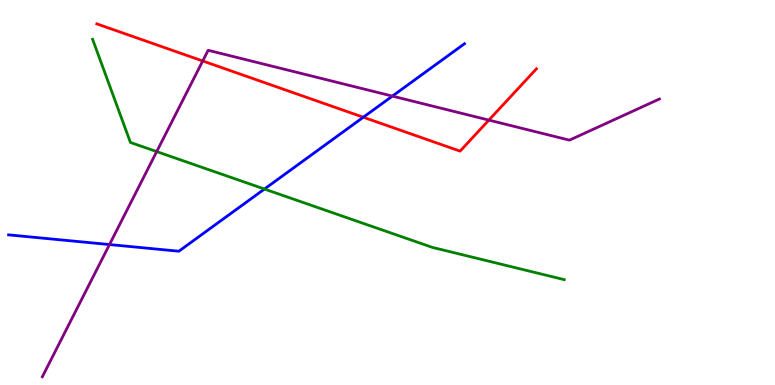[{'lines': ['blue', 'red'], 'intersections': [{'x': 4.69, 'y': 6.96}]}, {'lines': ['green', 'red'], 'intersections': []}, {'lines': ['purple', 'red'], 'intersections': [{'x': 2.62, 'y': 8.42}, {'x': 6.31, 'y': 6.88}]}, {'lines': ['blue', 'green'], 'intersections': [{'x': 3.41, 'y': 5.09}]}, {'lines': ['blue', 'purple'], 'intersections': [{'x': 1.41, 'y': 3.65}, {'x': 5.06, 'y': 7.5}]}, {'lines': ['green', 'purple'], 'intersections': [{'x': 2.02, 'y': 6.06}]}]